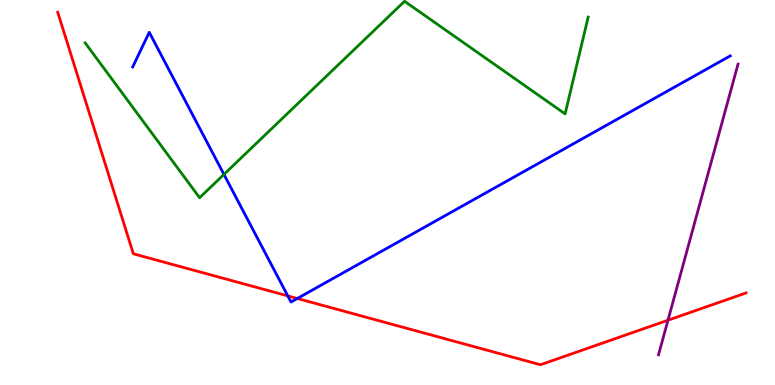[{'lines': ['blue', 'red'], 'intersections': [{'x': 3.71, 'y': 2.31}, {'x': 3.84, 'y': 2.25}]}, {'lines': ['green', 'red'], 'intersections': []}, {'lines': ['purple', 'red'], 'intersections': [{'x': 8.62, 'y': 1.68}]}, {'lines': ['blue', 'green'], 'intersections': [{'x': 2.89, 'y': 5.47}]}, {'lines': ['blue', 'purple'], 'intersections': []}, {'lines': ['green', 'purple'], 'intersections': []}]